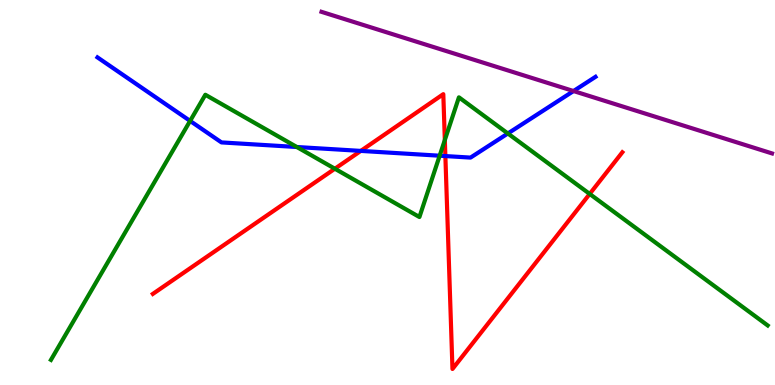[{'lines': ['blue', 'red'], 'intersections': [{'x': 4.66, 'y': 6.08}, {'x': 5.75, 'y': 5.95}]}, {'lines': ['green', 'red'], 'intersections': [{'x': 4.32, 'y': 5.62}, {'x': 5.74, 'y': 6.36}, {'x': 7.61, 'y': 4.96}]}, {'lines': ['purple', 'red'], 'intersections': []}, {'lines': ['blue', 'green'], 'intersections': [{'x': 2.45, 'y': 6.86}, {'x': 3.83, 'y': 6.18}, {'x': 5.67, 'y': 5.96}, {'x': 6.55, 'y': 6.53}]}, {'lines': ['blue', 'purple'], 'intersections': [{'x': 7.4, 'y': 7.64}]}, {'lines': ['green', 'purple'], 'intersections': []}]